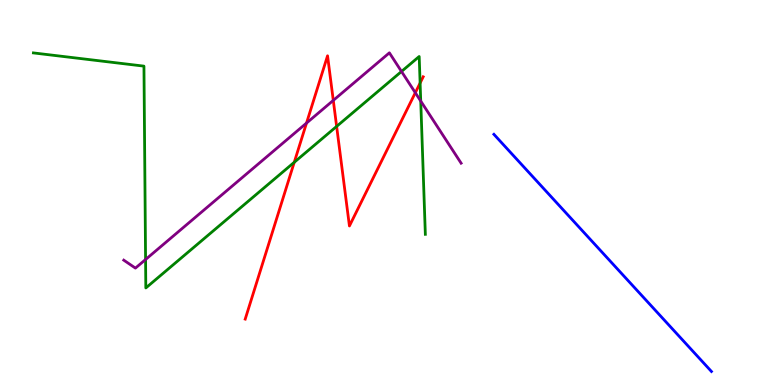[{'lines': ['blue', 'red'], 'intersections': []}, {'lines': ['green', 'red'], 'intersections': [{'x': 3.8, 'y': 5.78}, {'x': 4.34, 'y': 6.72}, {'x': 5.42, 'y': 7.84}]}, {'lines': ['purple', 'red'], 'intersections': [{'x': 3.96, 'y': 6.8}, {'x': 4.3, 'y': 7.39}, {'x': 5.36, 'y': 7.59}]}, {'lines': ['blue', 'green'], 'intersections': []}, {'lines': ['blue', 'purple'], 'intersections': []}, {'lines': ['green', 'purple'], 'intersections': [{'x': 1.88, 'y': 3.26}, {'x': 5.18, 'y': 8.14}, {'x': 5.43, 'y': 7.37}]}]